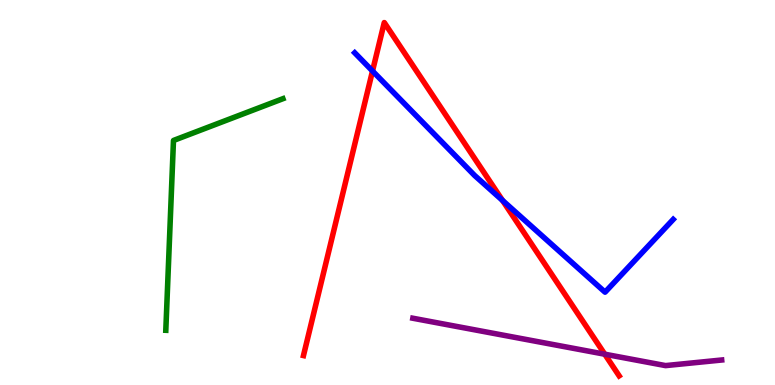[{'lines': ['blue', 'red'], 'intersections': [{'x': 4.81, 'y': 8.16}, {'x': 6.48, 'y': 4.79}]}, {'lines': ['green', 'red'], 'intersections': []}, {'lines': ['purple', 'red'], 'intersections': [{'x': 7.8, 'y': 0.8}]}, {'lines': ['blue', 'green'], 'intersections': []}, {'lines': ['blue', 'purple'], 'intersections': []}, {'lines': ['green', 'purple'], 'intersections': []}]